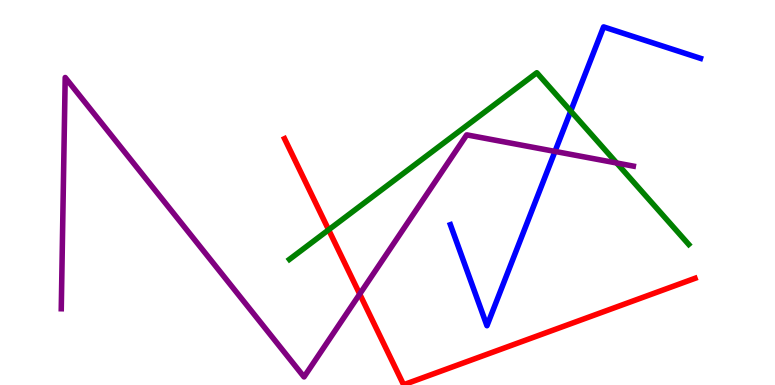[{'lines': ['blue', 'red'], 'intersections': []}, {'lines': ['green', 'red'], 'intersections': [{'x': 4.24, 'y': 4.03}]}, {'lines': ['purple', 'red'], 'intersections': [{'x': 4.64, 'y': 2.36}]}, {'lines': ['blue', 'green'], 'intersections': [{'x': 7.36, 'y': 7.11}]}, {'lines': ['blue', 'purple'], 'intersections': [{'x': 7.16, 'y': 6.07}]}, {'lines': ['green', 'purple'], 'intersections': [{'x': 7.96, 'y': 5.77}]}]